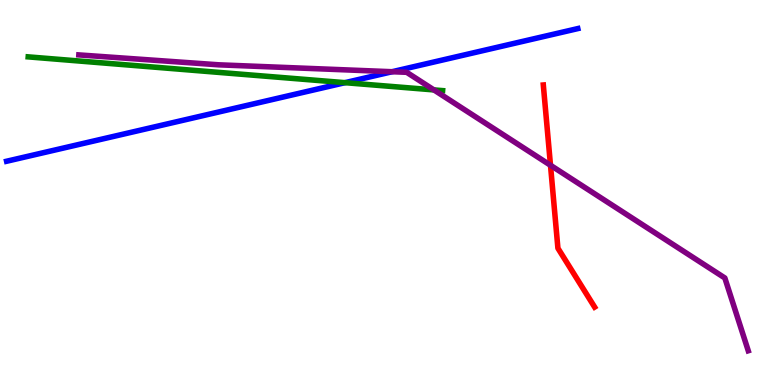[{'lines': ['blue', 'red'], 'intersections': []}, {'lines': ['green', 'red'], 'intersections': []}, {'lines': ['purple', 'red'], 'intersections': [{'x': 7.1, 'y': 5.71}]}, {'lines': ['blue', 'green'], 'intersections': [{'x': 4.45, 'y': 7.85}]}, {'lines': ['blue', 'purple'], 'intersections': [{'x': 5.06, 'y': 8.14}]}, {'lines': ['green', 'purple'], 'intersections': [{'x': 5.6, 'y': 7.66}]}]